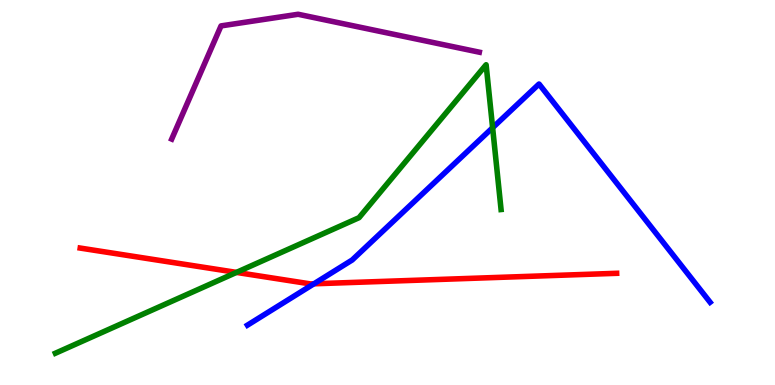[{'lines': ['blue', 'red'], 'intersections': [{'x': 4.05, 'y': 2.63}]}, {'lines': ['green', 'red'], 'intersections': [{'x': 3.05, 'y': 2.92}]}, {'lines': ['purple', 'red'], 'intersections': []}, {'lines': ['blue', 'green'], 'intersections': [{'x': 6.36, 'y': 6.68}]}, {'lines': ['blue', 'purple'], 'intersections': []}, {'lines': ['green', 'purple'], 'intersections': []}]